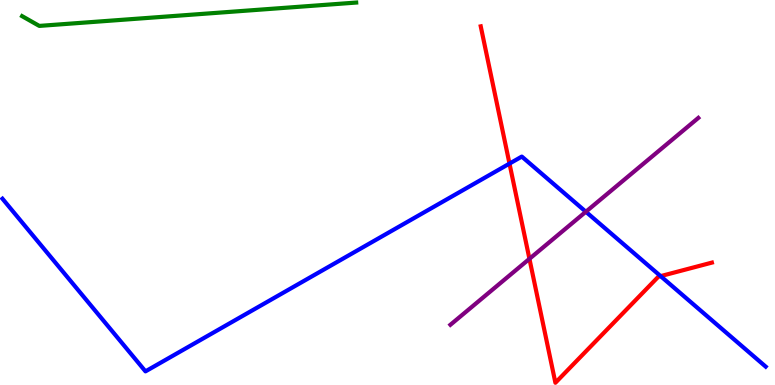[{'lines': ['blue', 'red'], 'intersections': [{'x': 6.57, 'y': 5.75}, {'x': 8.52, 'y': 2.83}]}, {'lines': ['green', 'red'], 'intersections': []}, {'lines': ['purple', 'red'], 'intersections': [{'x': 6.83, 'y': 3.28}]}, {'lines': ['blue', 'green'], 'intersections': []}, {'lines': ['blue', 'purple'], 'intersections': [{'x': 7.56, 'y': 4.5}]}, {'lines': ['green', 'purple'], 'intersections': []}]